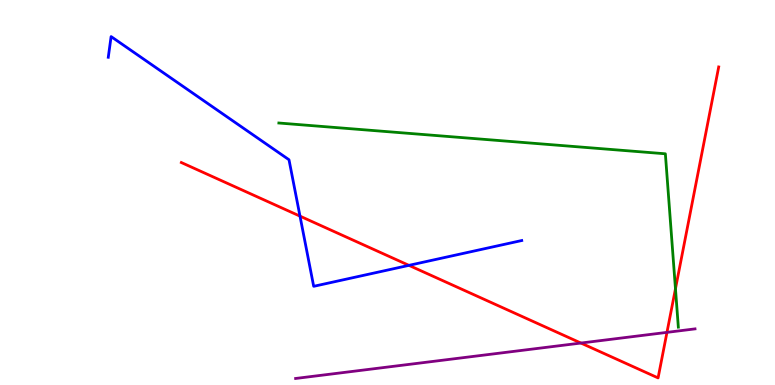[{'lines': ['blue', 'red'], 'intersections': [{'x': 3.87, 'y': 4.39}, {'x': 5.28, 'y': 3.11}]}, {'lines': ['green', 'red'], 'intersections': [{'x': 8.72, 'y': 2.5}]}, {'lines': ['purple', 'red'], 'intersections': [{'x': 7.5, 'y': 1.09}, {'x': 8.61, 'y': 1.37}]}, {'lines': ['blue', 'green'], 'intersections': []}, {'lines': ['blue', 'purple'], 'intersections': []}, {'lines': ['green', 'purple'], 'intersections': []}]